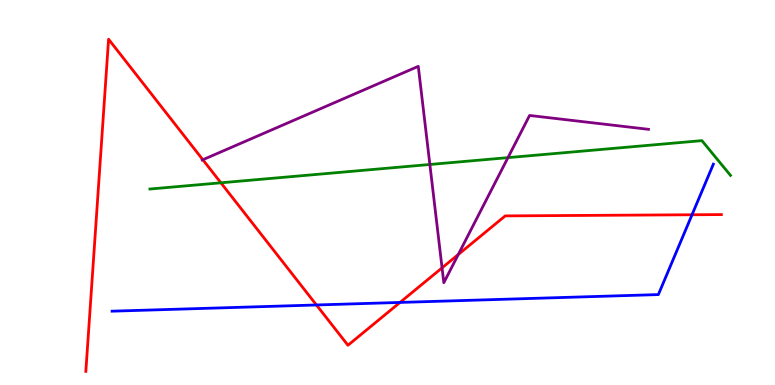[{'lines': ['blue', 'red'], 'intersections': [{'x': 4.08, 'y': 2.08}, {'x': 5.16, 'y': 2.14}, {'x': 8.93, 'y': 4.42}]}, {'lines': ['green', 'red'], 'intersections': [{'x': 2.85, 'y': 5.25}]}, {'lines': ['purple', 'red'], 'intersections': [{'x': 2.62, 'y': 5.85}, {'x': 5.7, 'y': 3.04}, {'x': 5.91, 'y': 3.39}]}, {'lines': ['blue', 'green'], 'intersections': []}, {'lines': ['blue', 'purple'], 'intersections': []}, {'lines': ['green', 'purple'], 'intersections': [{'x': 5.55, 'y': 5.73}, {'x': 6.55, 'y': 5.91}]}]